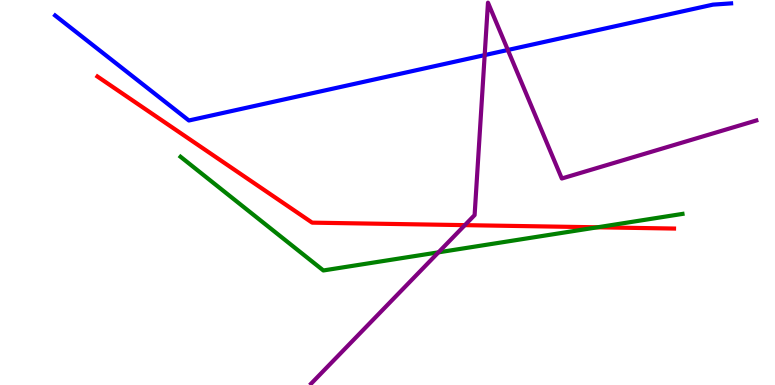[{'lines': ['blue', 'red'], 'intersections': []}, {'lines': ['green', 'red'], 'intersections': [{'x': 7.71, 'y': 4.1}]}, {'lines': ['purple', 'red'], 'intersections': [{'x': 6.0, 'y': 4.15}]}, {'lines': ['blue', 'green'], 'intersections': []}, {'lines': ['blue', 'purple'], 'intersections': [{'x': 6.25, 'y': 8.57}, {'x': 6.55, 'y': 8.7}]}, {'lines': ['green', 'purple'], 'intersections': [{'x': 5.66, 'y': 3.45}]}]